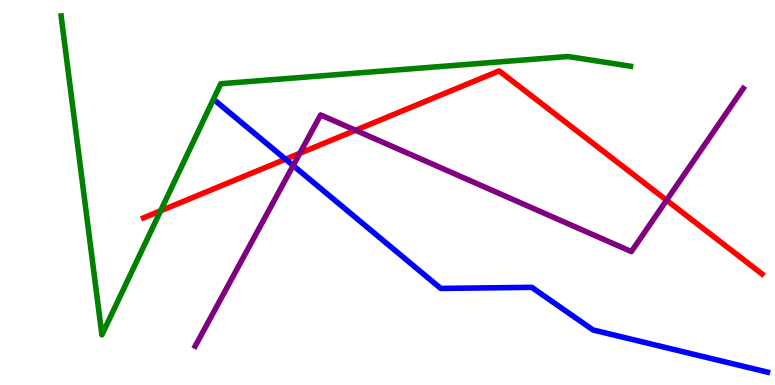[{'lines': ['blue', 'red'], 'intersections': [{'x': 3.68, 'y': 5.87}]}, {'lines': ['green', 'red'], 'intersections': [{'x': 2.07, 'y': 4.52}]}, {'lines': ['purple', 'red'], 'intersections': [{'x': 3.87, 'y': 6.02}, {'x': 4.59, 'y': 6.62}, {'x': 8.6, 'y': 4.8}]}, {'lines': ['blue', 'green'], 'intersections': []}, {'lines': ['blue', 'purple'], 'intersections': [{'x': 3.78, 'y': 5.7}]}, {'lines': ['green', 'purple'], 'intersections': []}]